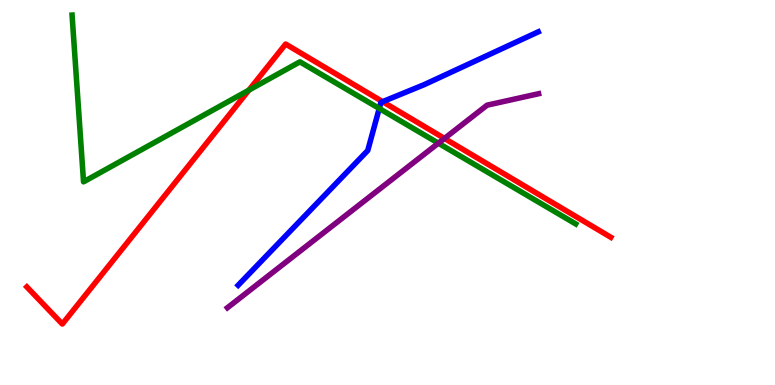[{'lines': ['blue', 'red'], 'intersections': [{'x': 4.94, 'y': 7.36}]}, {'lines': ['green', 'red'], 'intersections': [{'x': 3.21, 'y': 7.66}]}, {'lines': ['purple', 'red'], 'intersections': [{'x': 5.73, 'y': 6.4}]}, {'lines': ['blue', 'green'], 'intersections': [{'x': 4.89, 'y': 7.18}]}, {'lines': ['blue', 'purple'], 'intersections': []}, {'lines': ['green', 'purple'], 'intersections': [{'x': 5.66, 'y': 6.28}]}]